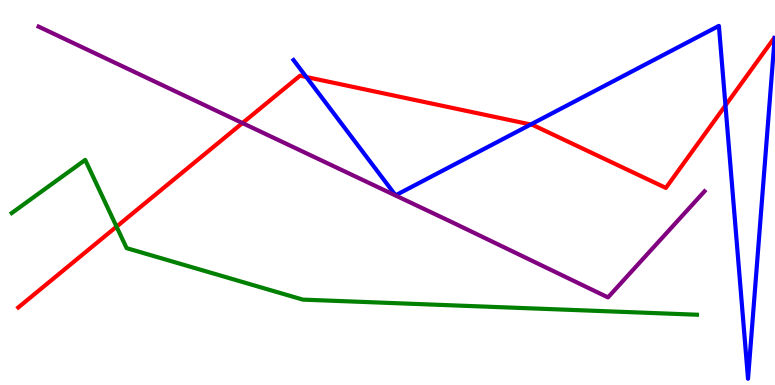[{'lines': ['blue', 'red'], 'intersections': [{'x': 3.95, 'y': 8.0}, {'x': 6.85, 'y': 6.77}, {'x': 9.36, 'y': 7.26}]}, {'lines': ['green', 'red'], 'intersections': [{'x': 1.5, 'y': 4.11}]}, {'lines': ['purple', 'red'], 'intersections': [{'x': 3.13, 'y': 6.8}]}, {'lines': ['blue', 'green'], 'intersections': []}, {'lines': ['blue', 'purple'], 'intersections': []}, {'lines': ['green', 'purple'], 'intersections': []}]